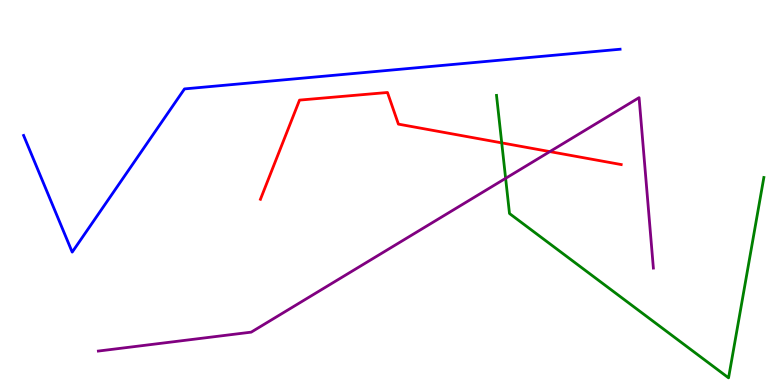[{'lines': ['blue', 'red'], 'intersections': []}, {'lines': ['green', 'red'], 'intersections': [{'x': 6.47, 'y': 6.29}]}, {'lines': ['purple', 'red'], 'intersections': [{'x': 7.09, 'y': 6.06}]}, {'lines': ['blue', 'green'], 'intersections': []}, {'lines': ['blue', 'purple'], 'intersections': []}, {'lines': ['green', 'purple'], 'intersections': [{'x': 6.52, 'y': 5.37}]}]